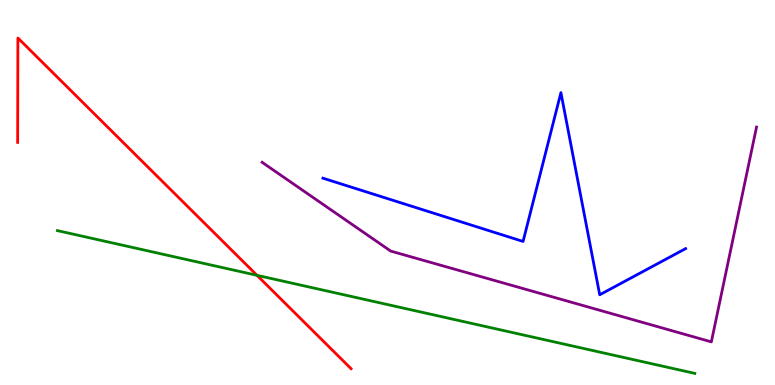[{'lines': ['blue', 'red'], 'intersections': []}, {'lines': ['green', 'red'], 'intersections': [{'x': 3.32, 'y': 2.85}]}, {'lines': ['purple', 'red'], 'intersections': []}, {'lines': ['blue', 'green'], 'intersections': []}, {'lines': ['blue', 'purple'], 'intersections': []}, {'lines': ['green', 'purple'], 'intersections': []}]